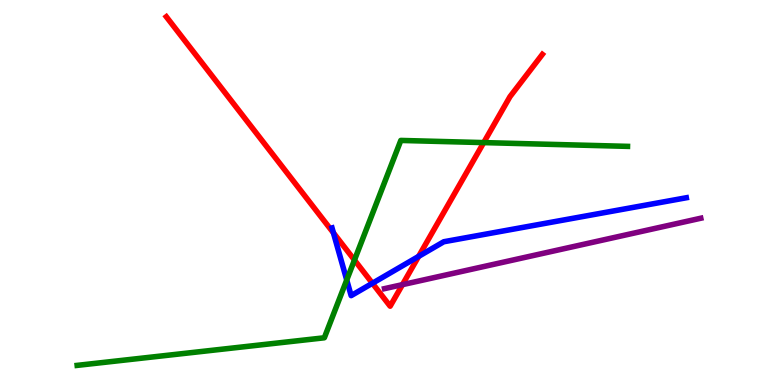[{'lines': ['blue', 'red'], 'intersections': [{'x': 4.3, 'y': 3.95}, {'x': 4.81, 'y': 2.64}, {'x': 5.4, 'y': 3.34}]}, {'lines': ['green', 'red'], 'intersections': [{'x': 4.57, 'y': 3.25}, {'x': 6.24, 'y': 6.3}]}, {'lines': ['purple', 'red'], 'intersections': [{'x': 5.19, 'y': 2.61}]}, {'lines': ['blue', 'green'], 'intersections': [{'x': 4.47, 'y': 2.73}]}, {'lines': ['blue', 'purple'], 'intersections': []}, {'lines': ['green', 'purple'], 'intersections': []}]